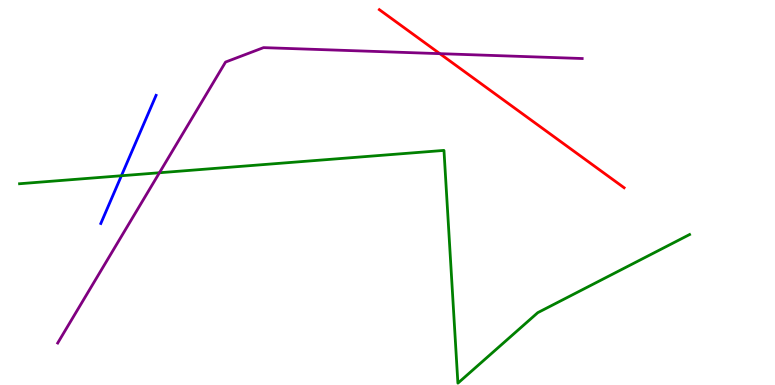[{'lines': ['blue', 'red'], 'intersections': []}, {'lines': ['green', 'red'], 'intersections': []}, {'lines': ['purple', 'red'], 'intersections': [{'x': 5.68, 'y': 8.61}]}, {'lines': ['blue', 'green'], 'intersections': [{'x': 1.57, 'y': 5.44}]}, {'lines': ['blue', 'purple'], 'intersections': []}, {'lines': ['green', 'purple'], 'intersections': [{'x': 2.06, 'y': 5.51}]}]